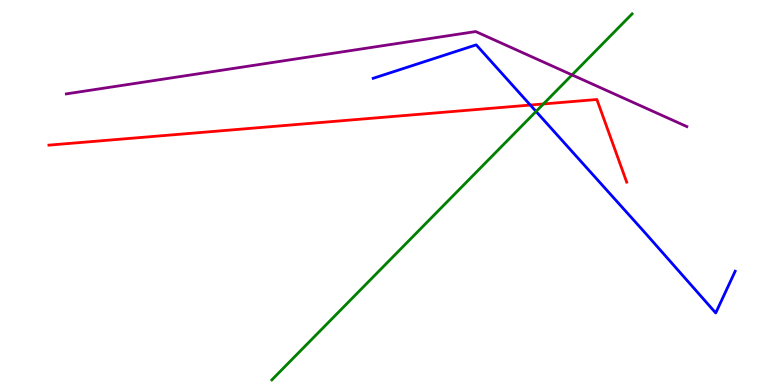[{'lines': ['blue', 'red'], 'intersections': [{'x': 6.84, 'y': 7.27}]}, {'lines': ['green', 'red'], 'intersections': [{'x': 7.01, 'y': 7.3}]}, {'lines': ['purple', 'red'], 'intersections': []}, {'lines': ['blue', 'green'], 'intersections': [{'x': 6.92, 'y': 7.11}]}, {'lines': ['blue', 'purple'], 'intersections': []}, {'lines': ['green', 'purple'], 'intersections': [{'x': 7.38, 'y': 8.05}]}]